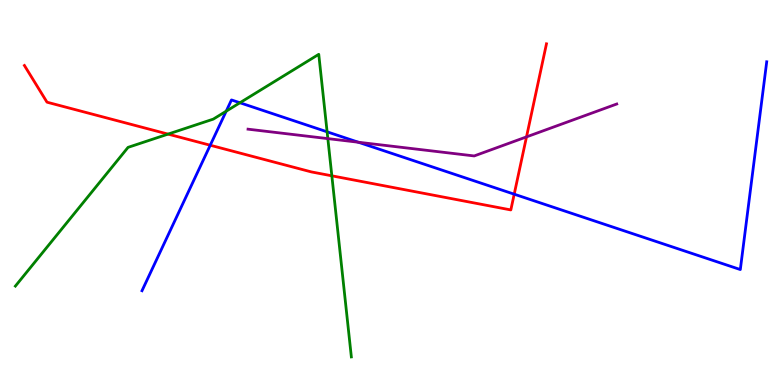[{'lines': ['blue', 'red'], 'intersections': [{'x': 2.71, 'y': 6.23}, {'x': 6.63, 'y': 4.96}]}, {'lines': ['green', 'red'], 'intersections': [{'x': 2.17, 'y': 6.52}, {'x': 4.28, 'y': 5.43}]}, {'lines': ['purple', 'red'], 'intersections': [{'x': 6.79, 'y': 6.44}]}, {'lines': ['blue', 'green'], 'intersections': [{'x': 2.92, 'y': 7.11}, {'x': 3.1, 'y': 7.33}, {'x': 4.22, 'y': 6.58}]}, {'lines': ['blue', 'purple'], 'intersections': [{'x': 4.62, 'y': 6.31}]}, {'lines': ['green', 'purple'], 'intersections': [{'x': 4.23, 'y': 6.4}]}]